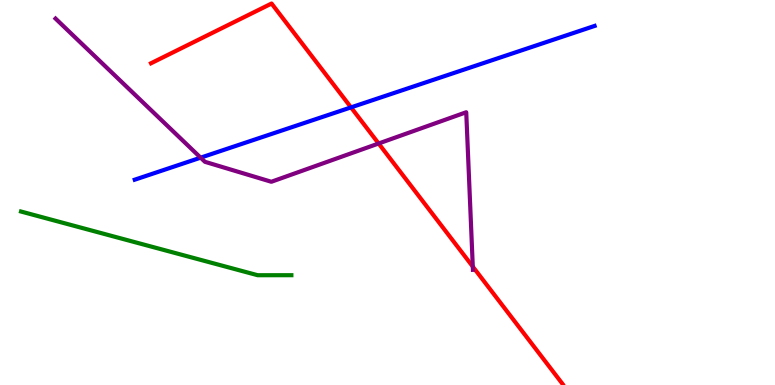[{'lines': ['blue', 'red'], 'intersections': [{'x': 4.53, 'y': 7.21}]}, {'lines': ['green', 'red'], 'intersections': []}, {'lines': ['purple', 'red'], 'intersections': [{'x': 4.89, 'y': 6.27}, {'x': 6.1, 'y': 3.08}]}, {'lines': ['blue', 'green'], 'intersections': []}, {'lines': ['blue', 'purple'], 'intersections': [{'x': 2.59, 'y': 5.9}]}, {'lines': ['green', 'purple'], 'intersections': []}]